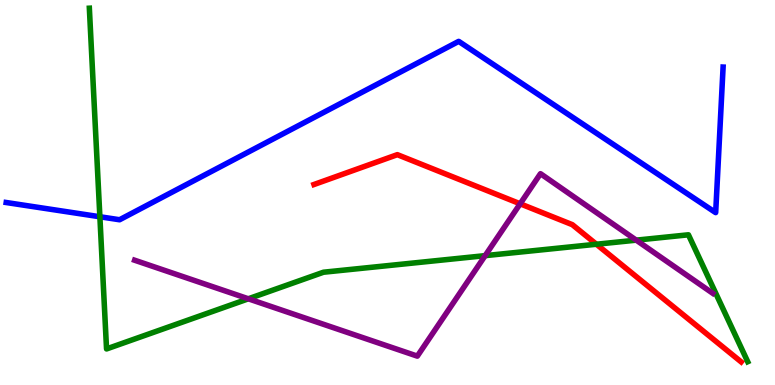[{'lines': ['blue', 'red'], 'intersections': []}, {'lines': ['green', 'red'], 'intersections': [{'x': 7.7, 'y': 3.66}]}, {'lines': ['purple', 'red'], 'intersections': [{'x': 6.71, 'y': 4.71}]}, {'lines': ['blue', 'green'], 'intersections': [{'x': 1.29, 'y': 4.37}]}, {'lines': ['blue', 'purple'], 'intersections': []}, {'lines': ['green', 'purple'], 'intersections': [{'x': 3.2, 'y': 2.24}, {'x': 6.26, 'y': 3.36}, {'x': 8.21, 'y': 3.76}]}]